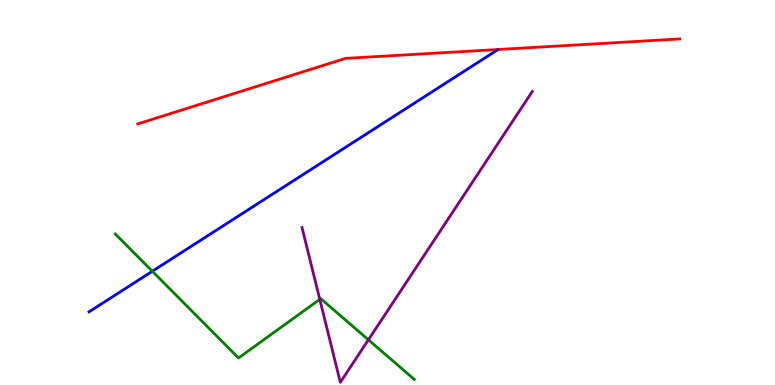[{'lines': ['blue', 'red'], 'intersections': []}, {'lines': ['green', 'red'], 'intersections': []}, {'lines': ['purple', 'red'], 'intersections': []}, {'lines': ['blue', 'green'], 'intersections': [{'x': 1.97, 'y': 2.95}]}, {'lines': ['blue', 'purple'], 'intersections': []}, {'lines': ['green', 'purple'], 'intersections': [{'x': 4.13, 'y': 2.22}, {'x': 4.75, 'y': 1.17}]}]